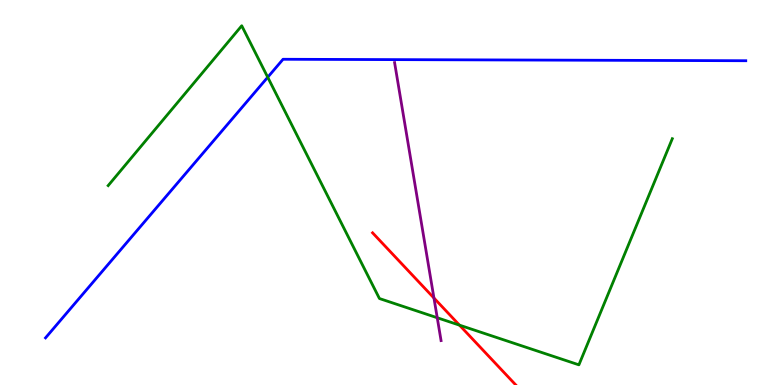[{'lines': ['blue', 'red'], 'intersections': []}, {'lines': ['green', 'red'], 'intersections': [{'x': 5.93, 'y': 1.55}]}, {'lines': ['purple', 'red'], 'intersections': [{'x': 5.6, 'y': 2.26}]}, {'lines': ['blue', 'green'], 'intersections': [{'x': 3.45, 'y': 7.99}]}, {'lines': ['blue', 'purple'], 'intersections': []}, {'lines': ['green', 'purple'], 'intersections': [{'x': 5.64, 'y': 1.75}]}]